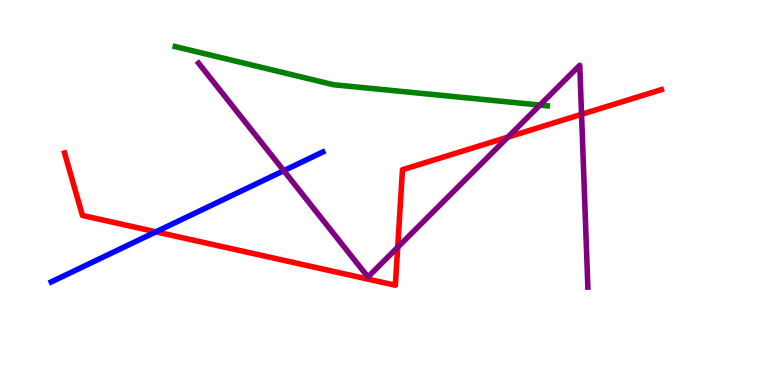[{'lines': ['blue', 'red'], 'intersections': [{'x': 2.01, 'y': 3.98}]}, {'lines': ['green', 'red'], 'intersections': []}, {'lines': ['purple', 'red'], 'intersections': [{'x': 5.13, 'y': 3.58}, {'x': 6.55, 'y': 6.44}, {'x': 7.5, 'y': 7.03}]}, {'lines': ['blue', 'green'], 'intersections': []}, {'lines': ['blue', 'purple'], 'intersections': [{'x': 3.66, 'y': 5.57}]}, {'lines': ['green', 'purple'], 'intersections': [{'x': 6.97, 'y': 7.27}]}]